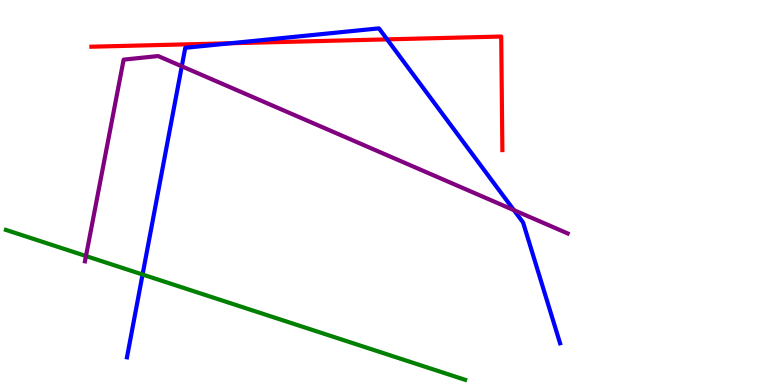[{'lines': ['blue', 'red'], 'intersections': [{'x': 2.97, 'y': 8.88}, {'x': 5.0, 'y': 8.98}]}, {'lines': ['green', 'red'], 'intersections': []}, {'lines': ['purple', 'red'], 'intersections': []}, {'lines': ['blue', 'green'], 'intersections': [{'x': 1.84, 'y': 2.87}]}, {'lines': ['blue', 'purple'], 'intersections': [{'x': 2.35, 'y': 8.28}, {'x': 6.63, 'y': 4.54}]}, {'lines': ['green', 'purple'], 'intersections': [{'x': 1.11, 'y': 3.35}]}]